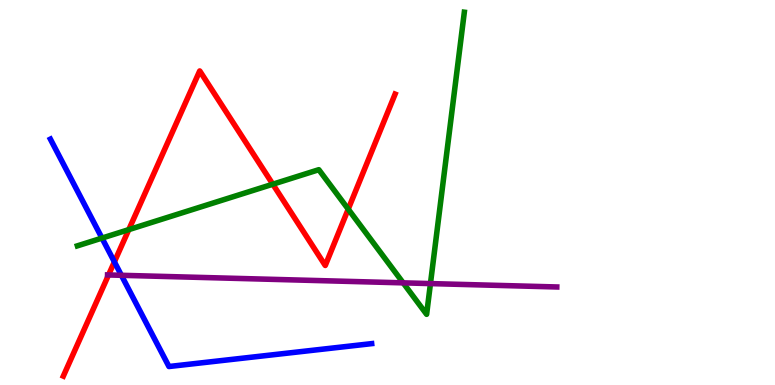[{'lines': ['blue', 'red'], 'intersections': [{'x': 1.48, 'y': 3.2}]}, {'lines': ['green', 'red'], 'intersections': [{'x': 1.66, 'y': 4.04}, {'x': 3.52, 'y': 5.22}, {'x': 4.49, 'y': 4.57}]}, {'lines': ['purple', 'red'], 'intersections': [{'x': 1.4, 'y': 2.86}]}, {'lines': ['blue', 'green'], 'intersections': [{'x': 1.32, 'y': 3.82}]}, {'lines': ['blue', 'purple'], 'intersections': [{'x': 1.57, 'y': 2.85}]}, {'lines': ['green', 'purple'], 'intersections': [{'x': 5.2, 'y': 2.65}, {'x': 5.55, 'y': 2.63}]}]